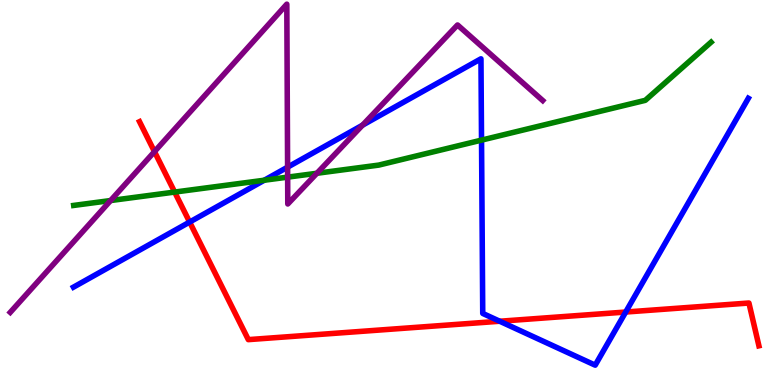[{'lines': ['blue', 'red'], 'intersections': [{'x': 2.45, 'y': 4.23}, {'x': 6.45, 'y': 1.66}, {'x': 8.07, 'y': 1.9}]}, {'lines': ['green', 'red'], 'intersections': [{'x': 2.25, 'y': 5.01}]}, {'lines': ['purple', 'red'], 'intersections': [{'x': 1.99, 'y': 6.06}]}, {'lines': ['blue', 'green'], 'intersections': [{'x': 3.41, 'y': 5.32}, {'x': 6.21, 'y': 6.36}]}, {'lines': ['blue', 'purple'], 'intersections': [{'x': 3.71, 'y': 5.66}, {'x': 4.68, 'y': 6.75}]}, {'lines': ['green', 'purple'], 'intersections': [{'x': 1.43, 'y': 4.79}, {'x': 3.71, 'y': 5.4}, {'x': 4.09, 'y': 5.5}]}]